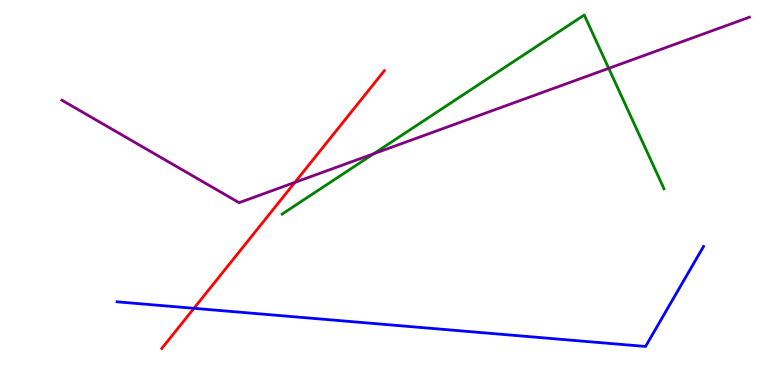[{'lines': ['blue', 'red'], 'intersections': [{'x': 2.5, 'y': 1.99}]}, {'lines': ['green', 'red'], 'intersections': []}, {'lines': ['purple', 'red'], 'intersections': [{'x': 3.8, 'y': 5.26}]}, {'lines': ['blue', 'green'], 'intersections': []}, {'lines': ['blue', 'purple'], 'intersections': []}, {'lines': ['green', 'purple'], 'intersections': [{'x': 4.82, 'y': 6.01}, {'x': 7.85, 'y': 8.22}]}]